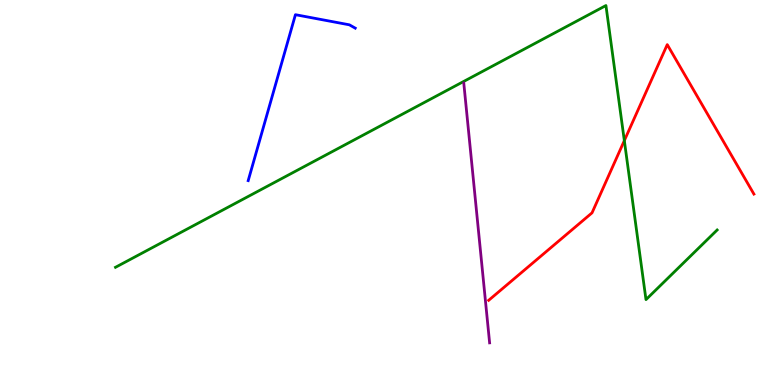[{'lines': ['blue', 'red'], 'intersections': []}, {'lines': ['green', 'red'], 'intersections': [{'x': 8.06, 'y': 6.35}]}, {'lines': ['purple', 'red'], 'intersections': []}, {'lines': ['blue', 'green'], 'intersections': []}, {'lines': ['blue', 'purple'], 'intersections': []}, {'lines': ['green', 'purple'], 'intersections': []}]